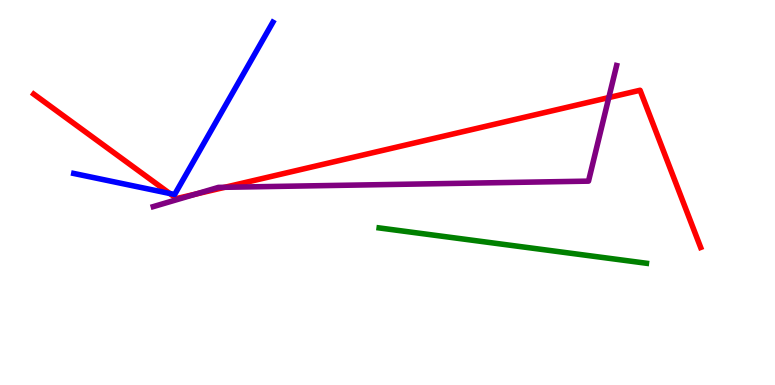[{'lines': ['blue', 'red'], 'intersections': [{'x': 2.19, 'y': 4.97}]}, {'lines': ['green', 'red'], 'intersections': []}, {'lines': ['purple', 'red'], 'intersections': [{'x': 2.53, 'y': 4.96}, {'x': 2.9, 'y': 5.14}, {'x': 7.86, 'y': 7.47}]}, {'lines': ['blue', 'green'], 'intersections': []}, {'lines': ['blue', 'purple'], 'intersections': []}, {'lines': ['green', 'purple'], 'intersections': []}]